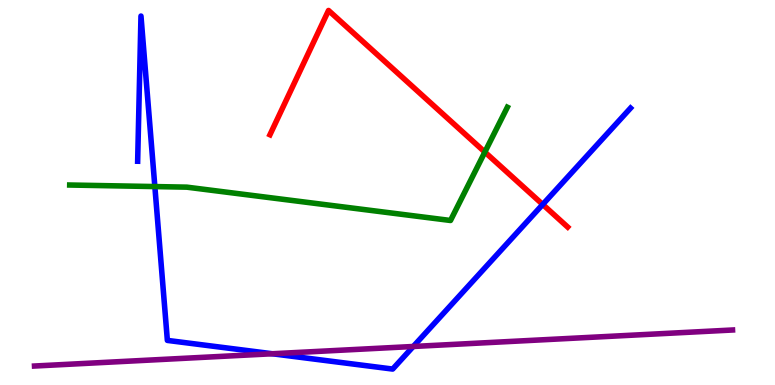[{'lines': ['blue', 'red'], 'intersections': [{'x': 7.0, 'y': 4.69}]}, {'lines': ['green', 'red'], 'intersections': [{'x': 6.26, 'y': 6.05}]}, {'lines': ['purple', 'red'], 'intersections': []}, {'lines': ['blue', 'green'], 'intersections': [{'x': 2.0, 'y': 5.15}]}, {'lines': ['blue', 'purple'], 'intersections': [{'x': 3.51, 'y': 0.812}, {'x': 5.33, 'y': 1.0}]}, {'lines': ['green', 'purple'], 'intersections': []}]